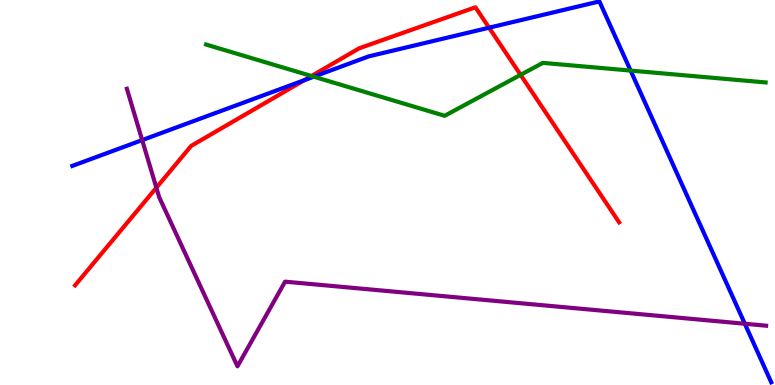[{'lines': ['blue', 'red'], 'intersections': [{'x': 3.93, 'y': 7.92}, {'x': 6.31, 'y': 9.28}]}, {'lines': ['green', 'red'], 'intersections': [{'x': 4.02, 'y': 8.03}, {'x': 6.72, 'y': 8.06}]}, {'lines': ['purple', 'red'], 'intersections': [{'x': 2.02, 'y': 5.12}]}, {'lines': ['blue', 'green'], 'intersections': [{'x': 4.05, 'y': 8.01}, {'x': 8.14, 'y': 8.17}]}, {'lines': ['blue', 'purple'], 'intersections': [{'x': 1.83, 'y': 6.36}, {'x': 9.61, 'y': 1.59}]}, {'lines': ['green', 'purple'], 'intersections': []}]